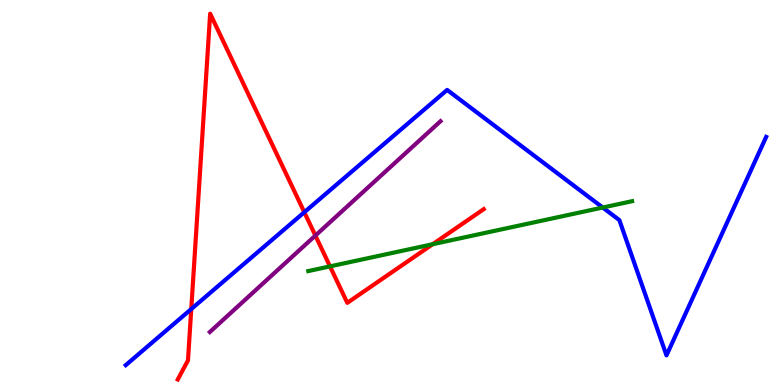[{'lines': ['blue', 'red'], 'intersections': [{'x': 2.47, 'y': 1.97}, {'x': 3.93, 'y': 4.49}]}, {'lines': ['green', 'red'], 'intersections': [{'x': 4.26, 'y': 3.08}, {'x': 5.58, 'y': 3.66}]}, {'lines': ['purple', 'red'], 'intersections': [{'x': 4.07, 'y': 3.88}]}, {'lines': ['blue', 'green'], 'intersections': [{'x': 7.78, 'y': 4.61}]}, {'lines': ['blue', 'purple'], 'intersections': []}, {'lines': ['green', 'purple'], 'intersections': []}]